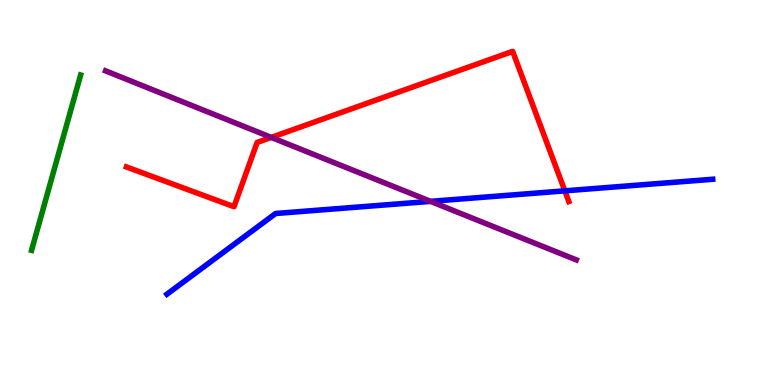[{'lines': ['blue', 'red'], 'intersections': [{'x': 7.29, 'y': 5.04}]}, {'lines': ['green', 'red'], 'intersections': []}, {'lines': ['purple', 'red'], 'intersections': [{'x': 3.5, 'y': 6.43}]}, {'lines': ['blue', 'green'], 'intersections': []}, {'lines': ['blue', 'purple'], 'intersections': [{'x': 5.56, 'y': 4.77}]}, {'lines': ['green', 'purple'], 'intersections': []}]